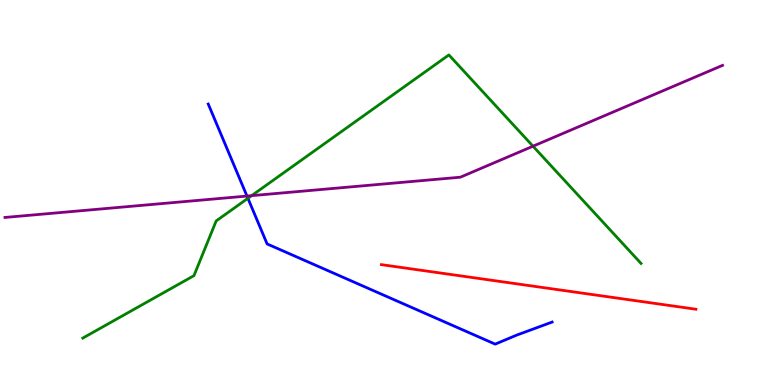[{'lines': ['blue', 'red'], 'intersections': []}, {'lines': ['green', 'red'], 'intersections': []}, {'lines': ['purple', 'red'], 'intersections': []}, {'lines': ['blue', 'green'], 'intersections': [{'x': 3.2, 'y': 4.85}]}, {'lines': ['blue', 'purple'], 'intersections': [{'x': 3.19, 'y': 4.91}]}, {'lines': ['green', 'purple'], 'intersections': [{'x': 3.25, 'y': 4.92}, {'x': 6.88, 'y': 6.2}]}]